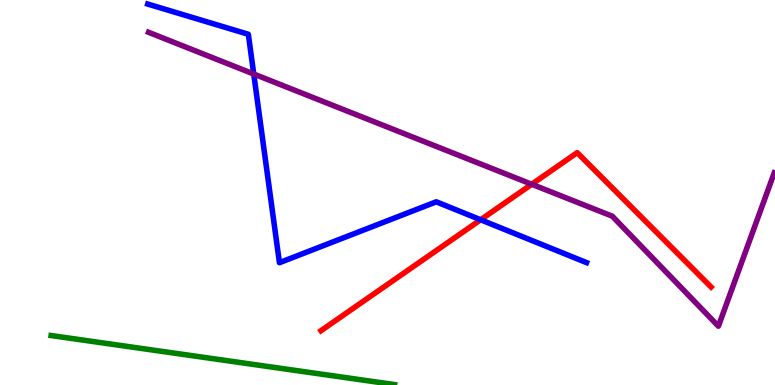[{'lines': ['blue', 'red'], 'intersections': [{'x': 6.2, 'y': 4.29}]}, {'lines': ['green', 'red'], 'intersections': []}, {'lines': ['purple', 'red'], 'intersections': [{'x': 6.86, 'y': 5.21}]}, {'lines': ['blue', 'green'], 'intersections': []}, {'lines': ['blue', 'purple'], 'intersections': [{'x': 3.27, 'y': 8.08}]}, {'lines': ['green', 'purple'], 'intersections': []}]